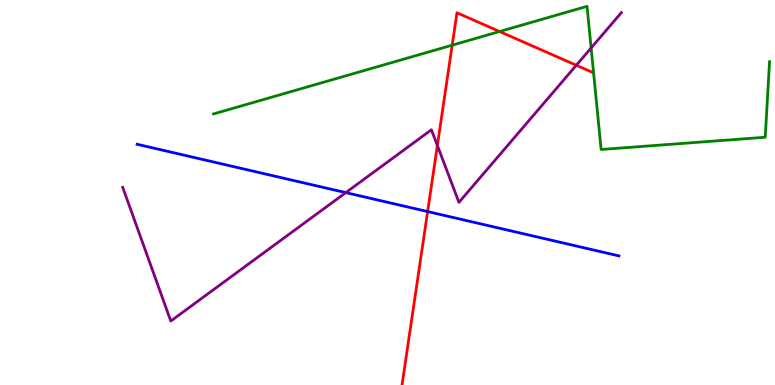[{'lines': ['blue', 'red'], 'intersections': [{'x': 5.52, 'y': 4.5}]}, {'lines': ['green', 'red'], 'intersections': [{'x': 5.83, 'y': 8.83}, {'x': 6.45, 'y': 9.18}]}, {'lines': ['purple', 'red'], 'intersections': [{'x': 5.64, 'y': 6.22}, {'x': 7.44, 'y': 8.31}]}, {'lines': ['blue', 'green'], 'intersections': []}, {'lines': ['blue', 'purple'], 'intersections': [{'x': 4.46, 'y': 5.0}]}, {'lines': ['green', 'purple'], 'intersections': [{'x': 7.63, 'y': 8.75}]}]